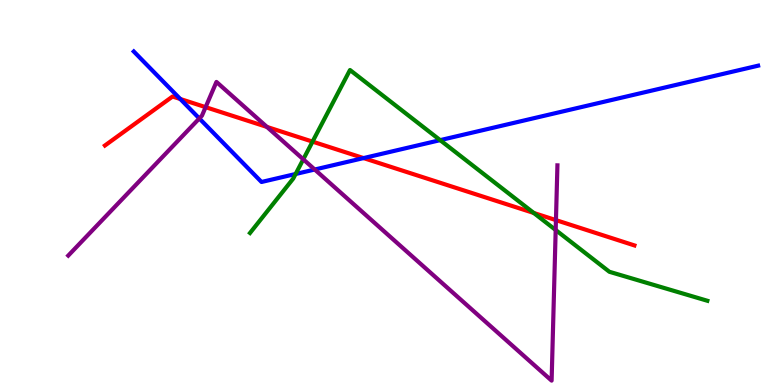[{'lines': ['blue', 'red'], 'intersections': [{'x': 2.33, 'y': 7.43}, {'x': 4.69, 'y': 5.89}]}, {'lines': ['green', 'red'], 'intersections': [{'x': 4.03, 'y': 6.32}, {'x': 6.89, 'y': 4.47}]}, {'lines': ['purple', 'red'], 'intersections': [{'x': 2.65, 'y': 7.22}, {'x': 3.44, 'y': 6.7}, {'x': 7.17, 'y': 4.28}]}, {'lines': ['blue', 'green'], 'intersections': [{'x': 3.81, 'y': 5.48}, {'x': 5.68, 'y': 6.36}]}, {'lines': ['blue', 'purple'], 'intersections': [{'x': 2.57, 'y': 6.92}, {'x': 4.06, 'y': 5.6}]}, {'lines': ['green', 'purple'], 'intersections': [{'x': 3.91, 'y': 5.86}, {'x': 7.17, 'y': 4.03}]}]